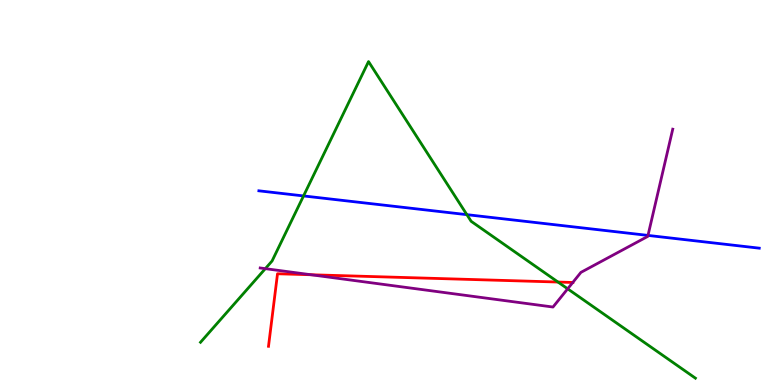[{'lines': ['blue', 'red'], 'intersections': []}, {'lines': ['green', 'red'], 'intersections': [{'x': 7.2, 'y': 2.67}]}, {'lines': ['purple', 'red'], 'intersections': [{'x': 4.01, 'y': 2.86}, {'x': 7.39, 'y': 2.66}]}, {'lines': ['blue', 'green'], 'intersections': [{'x': 3.92, 'y': 4.91}, {'x': 6.02, 'y': 4.42}]}, {'lines': ['blue', 'purple'], 'intersections': [{'x': 8.36, 'y': 3.89}]}, {'lines': ['green', 'purple'], 'intersections': [{'x': 3.42, 'y': 3.02}, {'x': 7.32, 'y': 2.5}]}]